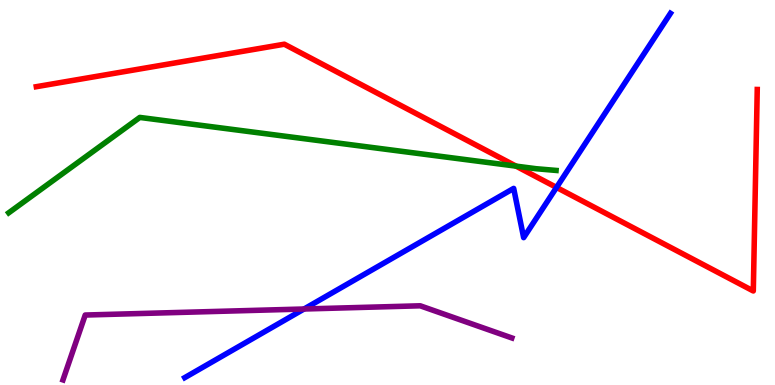[{'lines': ['blue', 'red'], 'intersections': [{'x': 7.18, 'y': 5.13}]}, {'lines': ['green', 'red'], 'intersections': [{'x': 6.66, 'y': 5.69}]}, {'lines': ['purple', 'red'], 'intersections': []}, {'lines': ['blue', 'green'], 'intersections': []}, {'lines': ['blue', 'purple'], 'intersections': [{'x': 3.92, 'y': 1.97}]}, {'lines': ['green', 'purple'], 'intersections': []}]